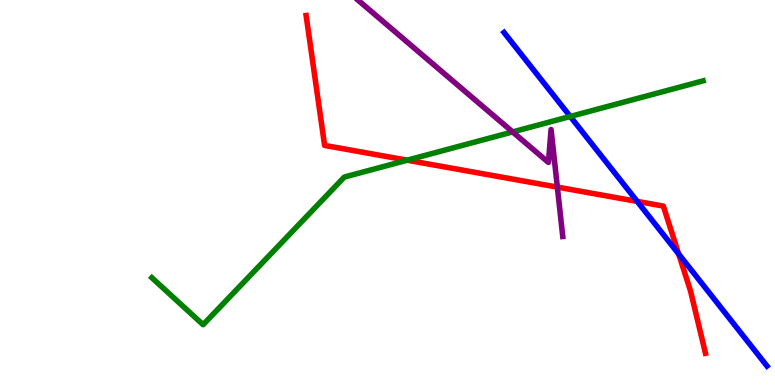[{'lines': ['blue', 'red'], 'intersections': [{'x': 8.22, 'y': 4.77}, {'x': 8.76, 'y': 3.4}]}, {'lines': ['green', 'red'], 'intersections': [{'x': 5.25, 'y': 5.84}]}, {'lines': ['purple', 'red'], 'intersections': [{'x': 7.19, 'y': 5.14}]}, {'lines': ['blue', 'green'], 'intersections': [{'x': 7.36, 'y': 6.97}]}, {'lines': ['blue', 'purple'], 'intersections': []}, {'lines': ['green', 'purple'], 'intersections': [{'x': 6.61, 'y': 6.57}]}]